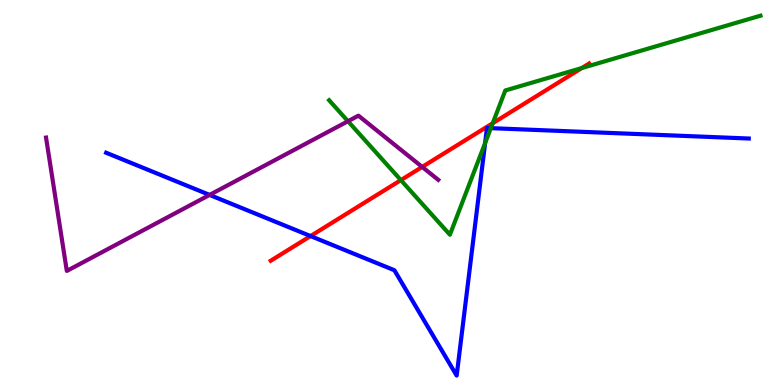[{'lines': ['blue', 'red'], 'intersections': [{'x': 4.01, 'y': 3.87}]}, {'lines': ['green', 'red'], 'intersections': [{'x': 5.17, 'y': 5.32}, {'x': 6.36, 'y': 6.8}, {'x': 7.51, 'y': 8.23}]}, {'lines': ['purple', 'red'], 'intersections': [{'x': 5.45, 'y': 5.66}]}, {'lines': ['blue', 'green'], 'intersections': [{'x': 6.26, 'y': 6.29}, {'x': 6.33, 'y': 6.67}]}, {'lines': ['blue', 'purple'], 'intersections': [{'x': 2.7, 'y': 4.94}]}, {'lines': ['green', 'purple'], 'intersections': [{'x': 4.49, 'y': 6.85}]}]